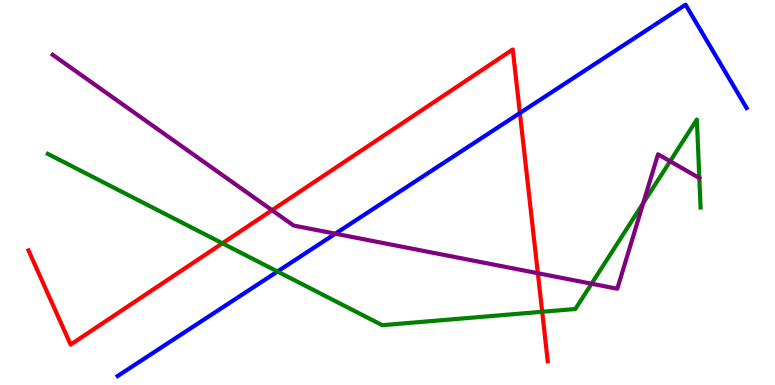[{'lines': ['blue', 'red'], 'intersections': [{'x': 6.71, 'y': 7.06}]}, {'lines': ['green', 'red'], 'intersections': [{'x': 2.87, 'y': 3.68}, {'x': 7.0, 'y': 1.9}]}, {'lines': ['purple', 'red'], 'intersections': [{'x': 3.51, 'y': 4.54}, {'x': 6.94, 'y': 2.9}]}, {'lines': ['blue', 'green'], 'intersections': [{'x': 3.58, 'y': 2.95}]}, {'lines': ['blue', 'purple'], 'intersections': [{'x': 4.33, 'y': 3.93}]}, {'lines': ['green', 'purple'], 'intersections': [{'x': 7.63, 'y': 2.63}, {'x': 8.3, 'y': 4.72}, {'x': 8.65, 'y': 5.81}]}]